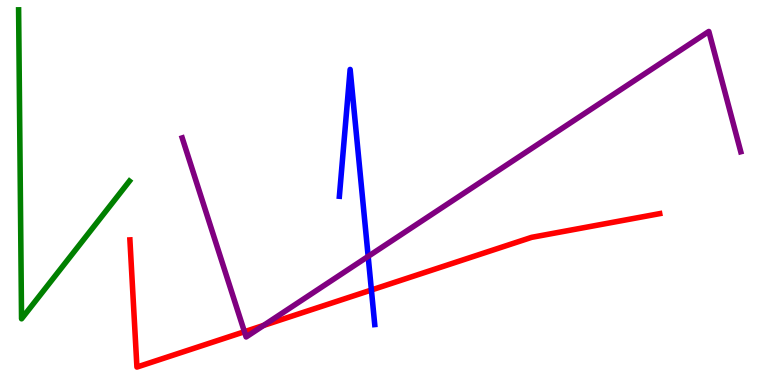[{'lines': ['blue', 'red'], 'intersections': [{'x': 4.79, 'y': 2.47}]}, {'lines': ['green', 'red'], 'intersections': []}, {'lines': ['purple', 'red'], 'intersections': [{'x': 3.15, 'y': 1.38}, {'x': 3.4, 'y': 1.55}]}, {'lines': ['blue', 'green'], 'intersections': []}, {'lines': ['blue', 'purple'], 'intersections': [{'x': 4.75, 'y': 3.34}]}, {'lines': ['green', 'purple'], 'intersections': []}]